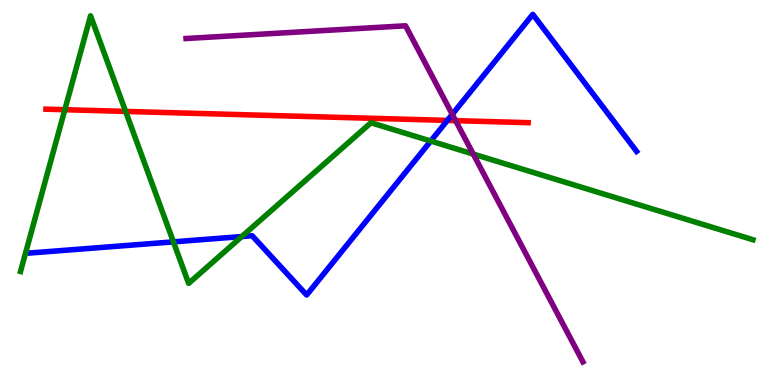[{'lines': ['blue', 'red'], 'intersections': [{'x': 5.77, 'y': 6.87}]}, {'lines': ['green', 'red'], 'intersections': [{'x': 0.837, 'y': 7.15}, {'x': 1.62, 'y': 7.11}]}, {'lines': ['purple', 'red'], 'intersections': [{'x': 5.88, 'y': 6.87}]}, {'lines': ['blue', 'green'], 'intersections': [{'x': 2.24, 'y': 3.72}, {'x': 3.12, 'y': 3.86}, {'x': 5.56, 'y': 6.34}]}, {'lines': ['blue', 'purple'], 'intersections': [{'x': 5.84, 'y': 7.03}]}, {'lines': ['green', 'purple'], 'intersections': [{'x': 6.11, 'y': 6.0}]}]